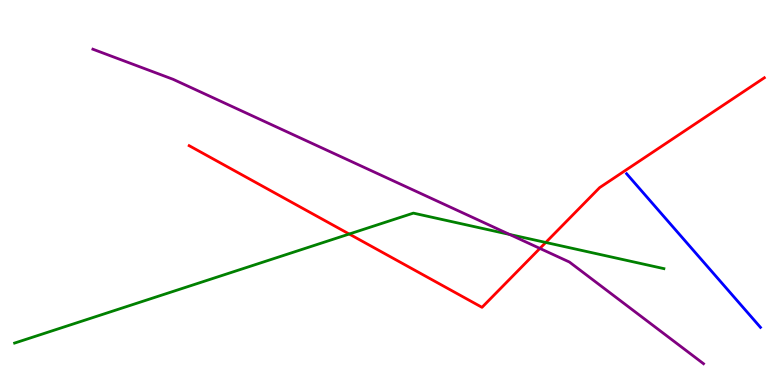[{'lines': ['blue', 'red'], 'intersections': []}, {'lines': ['green', 'red'], 'intersections': [{'x': 4.51, 'y': 3.92}, {'x': 7.04, 'y': 3.7}]}, {'lines': ['purple', 'red'], 'intersections': [{'x': 6.97, 'y': 3.55}]}, {'lines': ['blue', 'green'], 'intersections': []}, {'lines': ['blue', 'purple'], 'intersections': []}, {'lines': ['green', 'purple'], 'intersections': [{'x': 6.58, 'y': 3.91}]}]